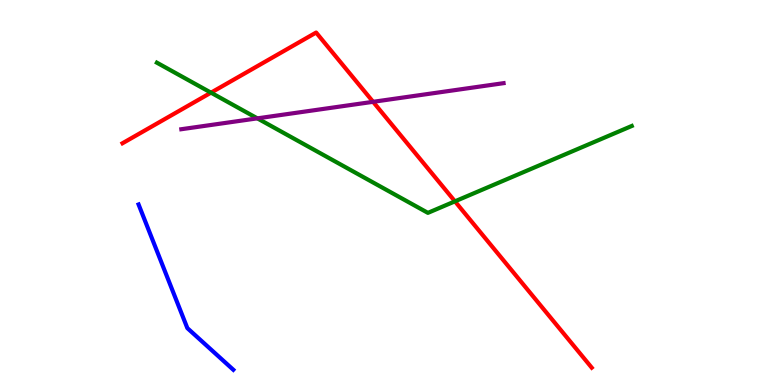[{'lines': ['blue', 'red'], 'intersections': []}, {'lines': ['green', 'red'], 'intersections': [{'x': 2.72, 'y': 7.59}, {'x': 5.87, 'y': 4.77}]}, {'lines': ['purple', 'red'], 'intersections': [{'x': 4.81, 'y': 7.36}]}, {'lines': ['blue', 'green'], 'intersections': []}, {'lines': ['blue', 'purple'], 'intersections': []}, {'lines': ['green', 'purple'], 'intersections': [{'x': 3.32, 'y': 6.93}]}]